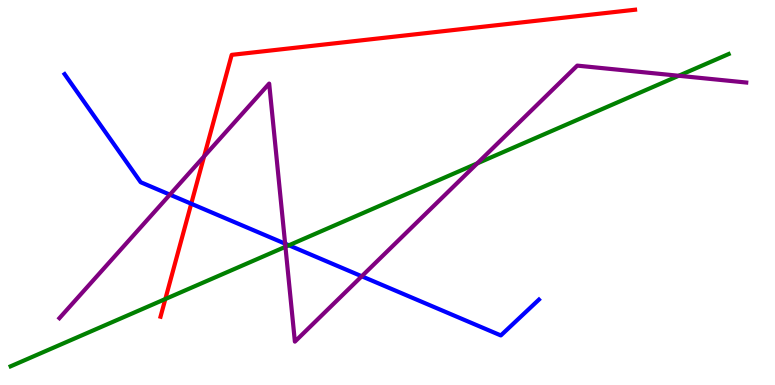[{'lines': ['blue', 'red'], 'intersections': [{'x': 2.47, 'y': 4.71}]}, {'lines': ['green', 'red'], 'intersections': [{'x': 2.13, 'y': 2.23}]}, {'lines': ['purple', 'red'], 'intersections': [{'x': 2.63, 'y': 5.94}]}, {'lines': ['blue', 'green'], 'intersections': [{'x': 3.73, 'y': 3.63}]}, {'lines': ['blue', 'purple'], 'intersections': [{'x': 2.19, 'y': 4.94}, {'x': 3.68, 'y': 3.67}, {'x': 4.67, 'y': 2.82}]}, {'lines': ['green', 'purple'], 'intersections': [{'x': 3.68, 'y': 3.59}, {'x': 6.16, 'y': 5.76}, {'x': 8.76, 'y': 8.03}]}]